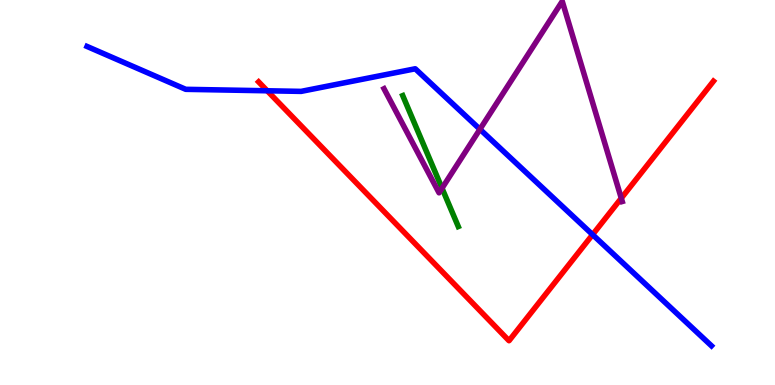[{'lines': ['blue', 'red'], 'intersections': [{'x': 3.45, 'y': 7.64}, {'x': 7.65, 'y': 3.91}]}, {'lines': ['green', 'red'], 'intersections': []}, {'lines': ['purple', 'red'], 'intersections': [{'x': 8.02, 'y': 4.85}]}, {'lines': ['blue', 'green'], 'intersections': []}, {'lines': ['blue', 'purple'], 'intersections': [{'x': 6.19, 'y': 6.64}]}, {'lines': ['green', 'purple'], 'intersections': [{'x': 5.7, 'y': 5.11}]}]